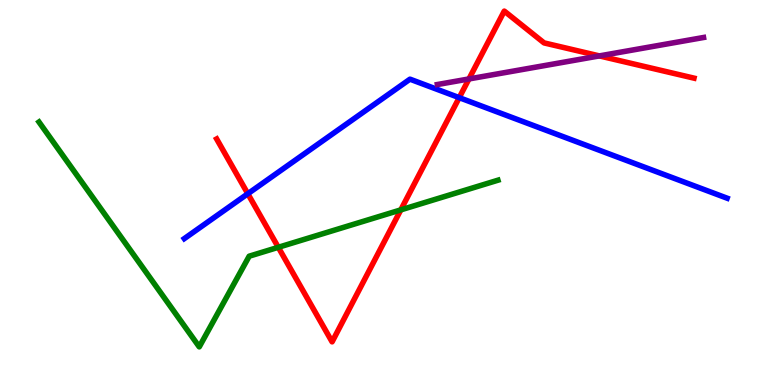[{'lines': ['blue', 'red'], 'intersections': [{'x': 3.2, 'y': 4.97}, {'x': 5.93, 'y': 7.46}]}, {'lines': ['green', 'red'], 'intersections': [{'x': 3.59, 'y': 3.58}, {'x': 5.17, 'y': 4.55}]}, {'lines': ['purple', 'red'], 'intersections': [{'x': 6.05, 'y': 7.95}, {'x': 7.73, 'y': 8.55}]}, {'lines': ['blue', 'green'], 'intersections': []}, {'lines': ['blue', 'purple'], 'intersections': []}, {'lines': ['green', 'purple'], 'intersections': []}]